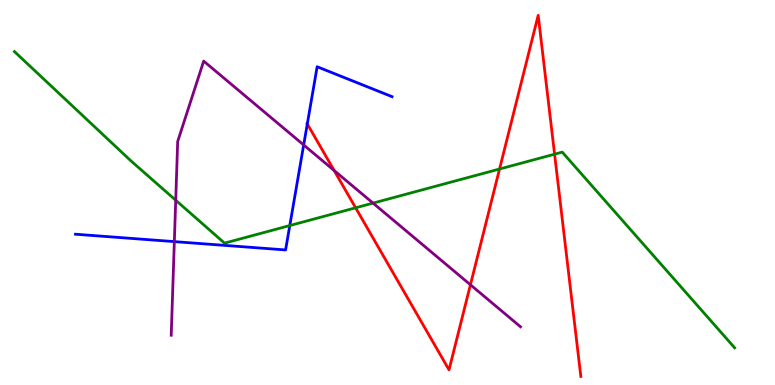[{'lines': ['blue', 'red'], 'intersections': [{'x': 3.97, 'y': 6.78}]}, {'lines': ['green', 'red'], 'intersections': [{'x': 4.59, 'y': 4.6}, {'x': 6.45, 'y': 5.61}, {'x': 7.16, 'y': 6.0}]}, {'lines': ['purple', 'red'], 'intersections': [{'x': 4.31, 'y': 5.57}, {'x': 6.07, 'y': 2.6}]}, {'lines': ['blue', 'green'], 'intersections': [{'x': 3.74, 'y': 4.14}]}, {'lines': ['blue', 'purple'], 'intersections': [{'x': 2.25, 'y': 3.72}, {'x': 3.92, 'y': 6.24}]}, {'lines': ['green', 'purple'], 'intersections': [{'x': 2.27, 'y': 4.8}, {'x': 4.81, 'y': 4.72}]}]